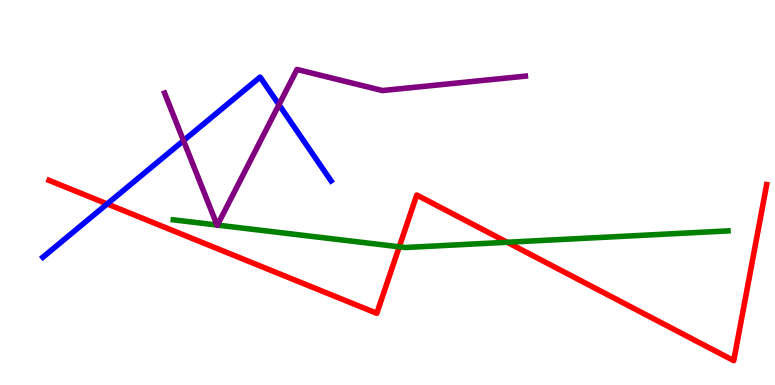[{'lines': ['blue', 'red'], 'intersections': [{'x': 1.38, 'y': 4.7}]}, {'lines': ['green', 'red'], 'intersections': [{'x': 5.15, 'y': 3.59}, {'x': 6.54, 'y': 3.71}]}, {'lines': ['purple', 'red'], 'intersections': []}, {'lines': ['blue', 'green'], 'intersections': []}, {'lines': ['blue', 'purple'], 'intersections': [{'x': 2.37, 'y': 6.35}, {'x': 3.6, 'y': 7.28}]}, {'lines': ['green', 'purple'], 'intersections': [{'x': 2.8, 'y': 4.15}, {'x': 2.81, 'y': 4.15}]}]